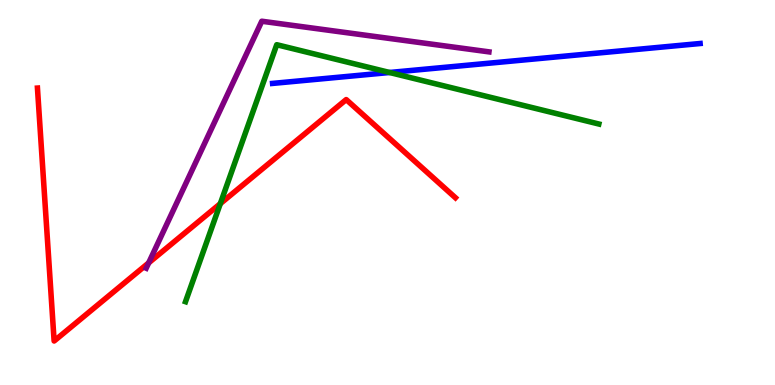[{'lines': ['blue', 'red'], 'intersections': []}, {'lines': ['green', 'red'], 'intersections': [{'x': 2.84, 'y': 4.71}]}, {'lines': ['purple', 'red'], 'intersections': [{'x': 1.92, 'y': 3.17}]}, {'lines': ['blue', 'green'], 'intersections': [{'x': 5.03, 'y': 8.12}]}, {'lines': ['blue', 'purple'], 'intersections': []}, {'lines': ['green', 'purple'], 'intersections': []}]